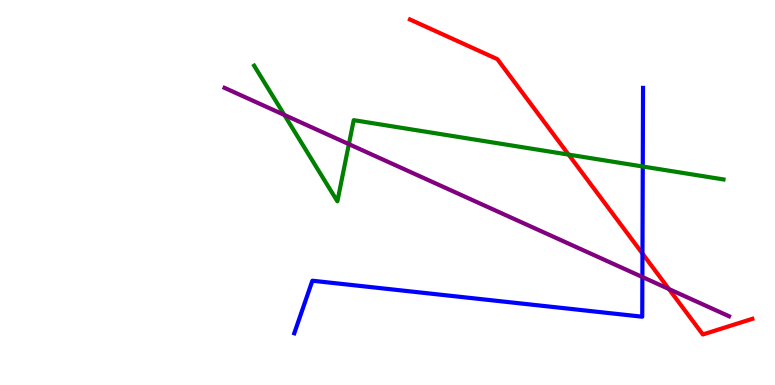[{'lines': ['blue', 'red'], 'intersections': [{'x': 8.29, 'y': 3.41}]}, {'lines': ['green', 'red'], 'intersections': [{'x': 7.34, 'y': 5.98}]}, {'lines': ['purple', 'red'], 'intersections': [{'x': 8.63, 'y': 2.49}]}, {'lines': ['blue', 'green'], 'intersections': [{'x': 8.29, 'y': 5.68}]}, {'lines': ['blue', 'purple'], 'intersections': [{'x': 8.29, 'y': 2.8}]}, {'lines': ['green', 'purple'], 'intersections': [{'x': 3.67, 'y': 7.01}, {'x': 4.5, 'y': 6.26}]}]